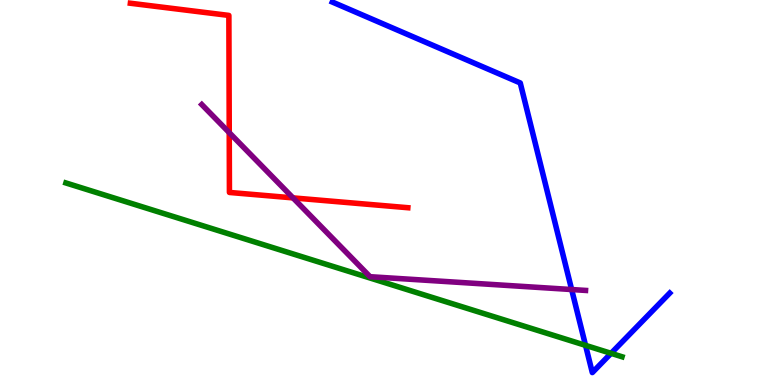[{'lines': ['blue', 'red'], 'intersections': []}, {'lines': ['green', 'red'], 'intersections': []}, {'lines': ['purple', 'red'], 'intersections': [{'x': 2.96, 'y': 6.55}, {'x': 3.78, 'y': 4.86}]}, {'lines': ['blue', 'green'], 'intersections': [{'x': 7.56, 'y': 1.03}, {'x': 7.88, 'y': 0.823}]}, {'lines': ['blue', 'purple'], 'intersections': [{'x': 7.38, 'y': 2.48}]}, {'lines': ['green', 'purple'], 'intersections': []}]